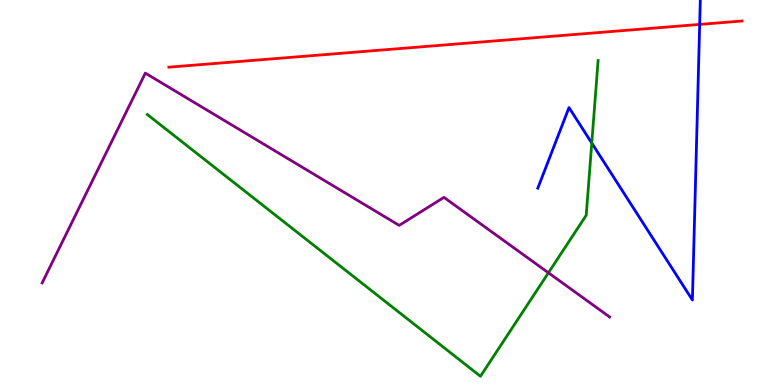[{'lines': ['blue', 'red'], 'intersections': [{'x': 9.03, 'y': 9.37}]}, {'lines': ['green', 'red'], 'intersections': []}, {'lines': ['purple', 'red'], 'intersections': []}, {'lines': ['blue', 'green'], 'intersections': [{'x': 7.64, 'y': 6.28}]}, {'lines': ['blue', 'purple'], 'intersections': []}, {'lines': ['green', 'purple'], 'intersections': [{'x': 7.08, 'y': 2.91}]}]